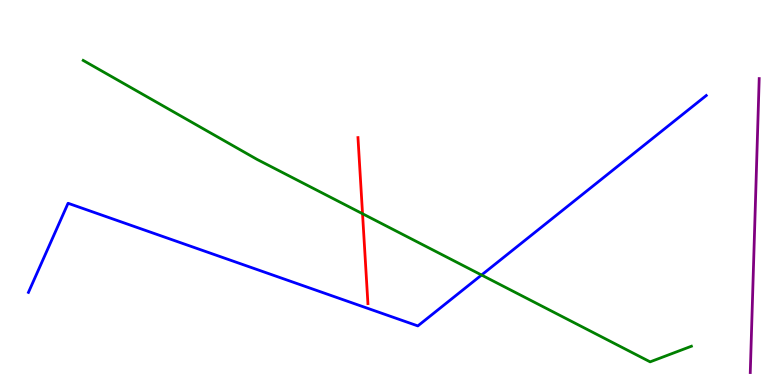[{'lines': ['blue', 'red'], 'intersections': []}, {'lines': ['green', 'red'], 'intersections': [{'x': 4.68, 'y': 4.45}]}, {'lines': ['purple', 'red'], 'intersections': []}, {'lines': ['blue', 'green'], 'intersections': [{'x': 6.21, 'y': 2.86}]}, {'lines': ['blue', 'purple'], 'intersections': []}, {'lines': ['green', 'purple'], 'intersections': []}]